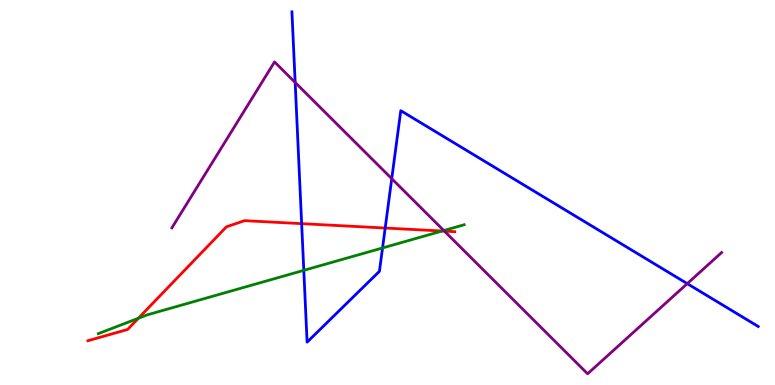[{'lines': ['blue', 'red'], 'intersections': [{'x': 3.89, 'y': 4.19}, {'x': 4.97, 'y': 4.08}]}, {'lines': ['green', 'red'], 'intersections': [{'x': 1.79, 'y': 1.73}, {'x': 5.7, 'y': 4.0}]}, {'lines': ['purple', 'red'], 'intersections': [{'x': 5.73, 'y': 4.0}]}, {'lines': ['blue', 'green'], 'intersections': [{'x': 3.92, 'y': 2.98}, {'x': 4.94, 'y': 3.56}]}, {'lines': ['blue', 'purple'], 'intersections': [{'x': 3.81, 'y': 7.86}, {'x': 5.05, 'y': 5.36}, {'x': 8.87, 'y': 2.63}]}, {'lines': ['green', 'purple'], 'intersections': [{'x': 5.73, 'y': 4.01}]}]